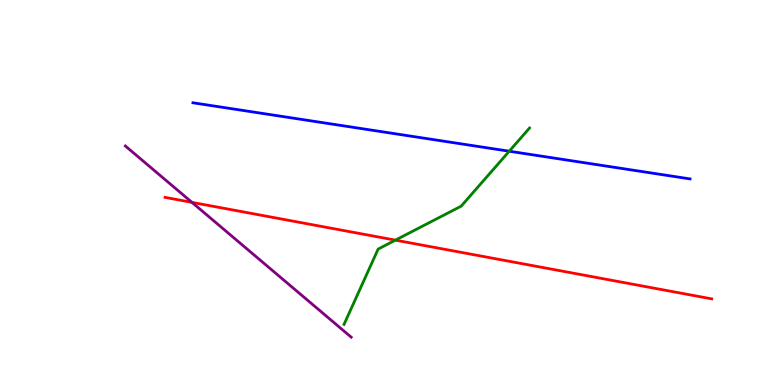[{'lines': ['blue', 'red'], 'intersections': []}, {'lines': ['green', 'red'], 'intersections': [{'x': 5.1, 'y': 3.76}]}, {'lines': ['purple', 'red'], 'intersections': [{'x': 2.48, 'y': 4.74}]}, {'lines': ['blue', 'green'], 'intersections': [{'x': 6.57, 'y': 6.07}]}, {'lines': ['blue', 'purple'], 'intersections': []}, {'lines': ['green', 'purple'], 'intersections': []}]